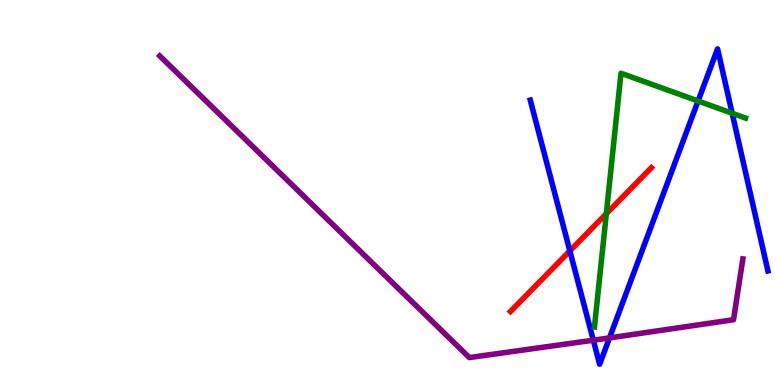[{'lines': ['blue', 'red'], 'intersections': [{'x': 7.35, 'y': 3.48}]}, {'lines': ['green', 'red'], 'intersections': [{'x': 7.82, 'y': 4.45}]}, {'lines': ['purple', 'red'], 'intersections': []}, {'lines': ['blue', 'green'], 'intersections': [{'x': 9.01, 'y': 7.38}, {'x': 9.45, 'y': 7.06}]}, {'lines': ['blue', 'purple'], 'intersections': [{'x': 7.66, 'y': 1.16}, {'x': 7.86, 'y': 1.22}]}, {'lines': ['green', 'purple'], 'intersections': []}]